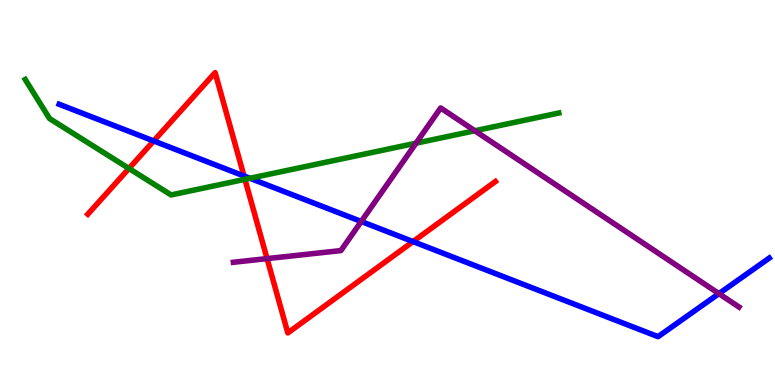[{'lines': ['blue', 'red'], 'intersections': [{'x': 1.98, 'y': 6.34}, {'x': 3.15, 'y': 5.43}, {'x': 5.33, 'y': 3.72}]}, {'lines': ['green', 'red'], 'intersections': [{'x': 1.66, 'y': 5.62}, {'x': 3.16, 'y': 5.34}]}, {'lines': ['purple', 'red'], 'intersections': [{'x': 3.45, 'y': 3.28}]}, {'lines': ['blue', 'green'], 'intersections': [{'x': 3.22, 'y': 5.37}]}, {'lines': ['blue', 'purple'], 'intersections': [{'x': 4.66, 'y': 4.25}, {'x': 9.28, 'y': 2.37}]}, {'lines': ['green', 'purple'], 'intersections': [{'x': 5.37, 'y': 6.28}, {'x': 6.13, 'y': 6.6}]}]